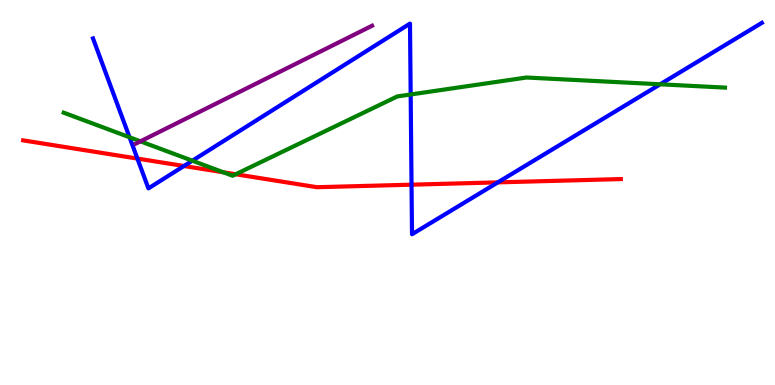[{'lines': ['blue', 'red'], 'intersections': [{'x': 1.77, 'y': 5.88}, {'x': 2.37, 'y': 5.69}, {'x': 5.31, 'y': 5.2}, {'x': 6.42, 'y': 5.26}]}, {'lines': ['green', 'red'], 'intersections': [{'x': 2.88, 'y': 5.53}, {'x': 3.04, 'y': 5.47}]}, {'lines': ['purple', 'red'], 'intersections': []}, {'lines': ['blue', 'green'], 'intersections': [{'x': 1.67, 'y': 6.43}, {'x': 2.48, 'y': 5.83}, {'x': 5.3, 'y': 7.55}, {'x': 8.52, 'y': 7.81}]}, {'lines': ['blue', 'purple'], 'intersections': []}, {'lines': ['green', 'purple'], 'intersections': [{'x': 1.81, 'y': 6.33}]}]